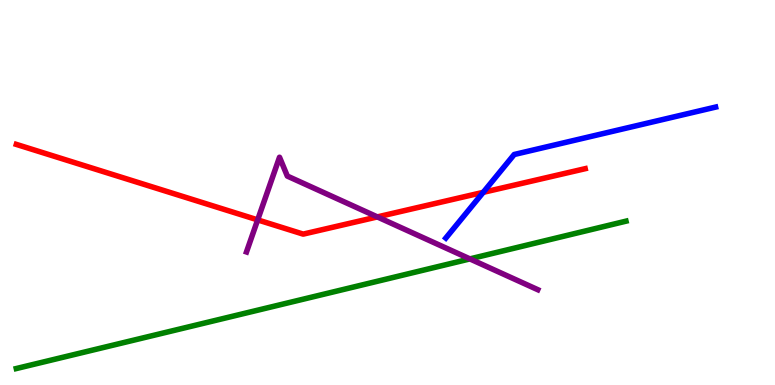[{'lines': ['blue', 'red'], 'intersections': [{'x': 6.24, 'y': 5.0}]}, {'lines': ['green', 'red'], 'intersections': []}, {'lines': ['purple', 'red'], 'intersections': [{'x': 3.32, 'y': 4.29}, {'x': 4.87, 'y': 4.37}]}, {'lines': ['blue', 'green'], 'intersections': []}, {'lines': ['blue', 'purple'], 'intersections': []}, {'lines': ['green', 'purple'], 'intersections': [{'x': 6.06, 'y': 3.28}]}]